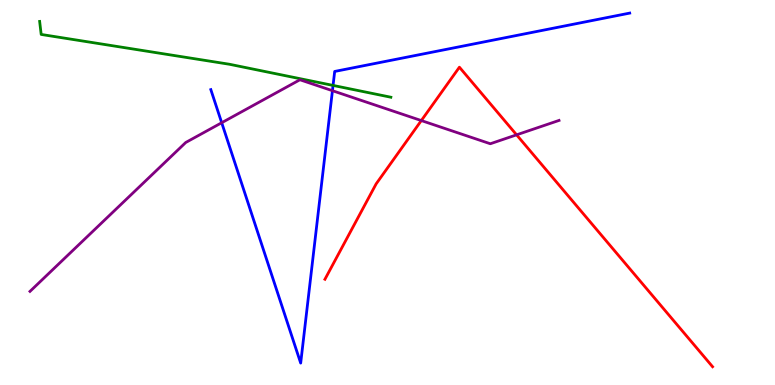[{'lines': ['blue', 'red'], 'intersections': []}, {'lines': ['green', 'red'], 'intersections': []}, {'lines': ['purple', 'red'], 'intersections': [{'x': 5.44, 'y': 6.87}, {'x': 6.67, 'y': 6.5}]}, {'lines': ['blue', 'green'], 'intersections': [{'x': 4.3, 'y': 7.78}]}, {'lines': ['blue', 'purple'], 'intersections': [{'x': 2.86, 'y': 6.81}, {'x': 4.29, 'y': 7.64}]}, {'lines': ['green', 'purple'], 'intersections': []}]